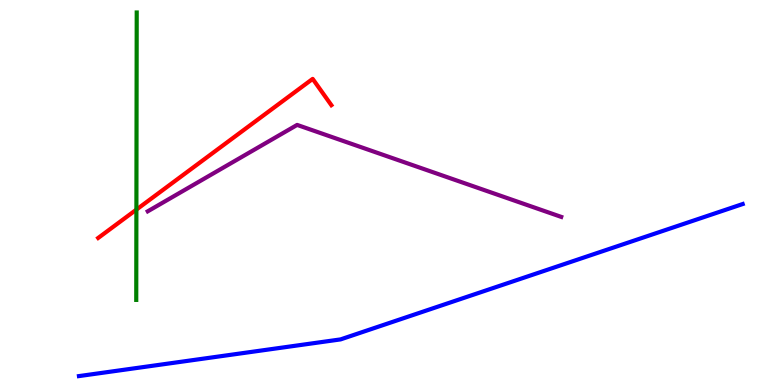[{'lines': ['blue', 'red'], 'intersections': []}, {'lines': ['green', 'red'], 'intersections': [{'x': 1.76, 'y': 4.56}]}, {'lines': ['purple', 'red'], 'intersections': []}, {'lines': ['blue', 'green'], 'intersections': []}, {'lines': ['blue', 'purple'], 'intersections': []}, {'lines': ['green', 'purple'], 'intersections': []}]